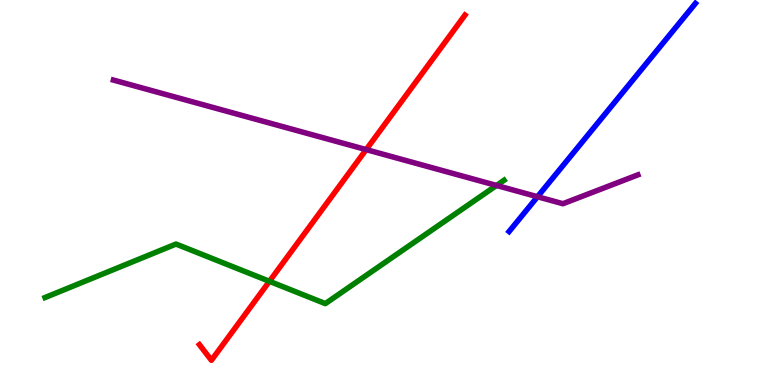[{'lines': ['blue', 'red'], 'intersections': []}, {'lines': ['green', 'red'], 'intersections': [{'x': 3.48, 'y': 2.69}]}, {'lines': ['purple', 'red'], 'intersections': [{'x': 4.72, 'y': 6.11}]}, {'lines': ['blue', 'green'], 'intersections': []}, {'lines': ['blue', 'purple'], 'intersections': [{'x': 6.94, 'y': 4.89}]}, {'lines': ['green', 'purple'], 'intersections': [{'x': 6.41, 'y': 5.18}]}]